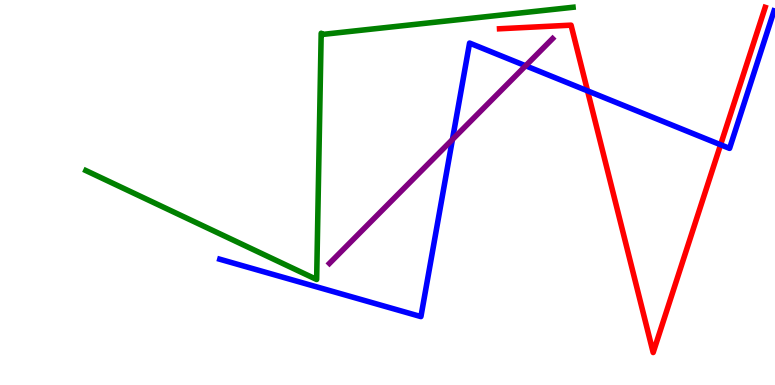[{'lines': ['blue', 'red'], 'intersections': [{'x': 7.58, 'y': 7.64}, {'x': 9.3, 'y': 6.24}]}, {'lines': ['green', 'red'], 'intersections': []}, {'lines': ['purple', 'red'], 'intersections': []}, {'lines': ['blue', 'green'], 'intersections': []}, {'lines': ['blue', 'purple'], 'intersections': [{'x': 5.84, 'y': 6.38}, {'x': 6.78, 'y': 8.29}]}, {'lines': ['green', 'purple'], 'intersections': []}]